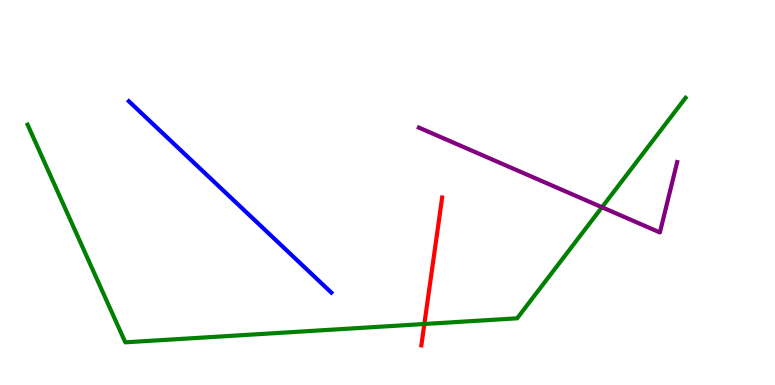[{'lines': ['blue', 'red'], 'intersections': []}, {'lines': ['green', 'red'], 'intersections': [{'x': 5.48, 'y': 1.58}]}, {'lines': ['purple', 'red'], 'intersections': []}, {'lines': ['blue', 'green'], 'intersections': []}, {'lines': ['blue', 'purple'], 'intersections': []}, {'lines': ['green', 'purple'], 'intersections': [{'x': 7.77, 'y': 4.62}]}]